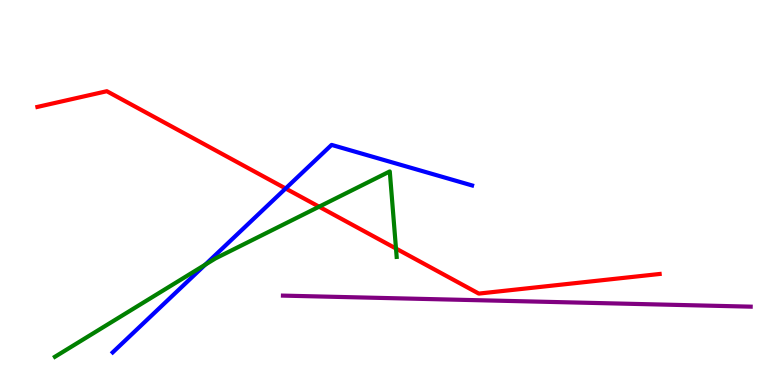[{'lines': ['blue', 'red'], 'intersections': [{'x': 3.69, 'y': 5.1}]}, {'lines': ['green', 'red'], 'intersections': [{'x': 4.12, 'y': 4.63}, {'x': 5.11, 'y': 3.54}]}, {'lines': ['purple', 'red'], 'intersections': []}, {'lines': ['blue', 'green'], 'intersections': [{'x': 2.65, 'y': 3.12}]}, {'lines': ['blue', 'purple'], 'intersections': []}, {'lines': ['green', 'purple'], 'intersections': []}]